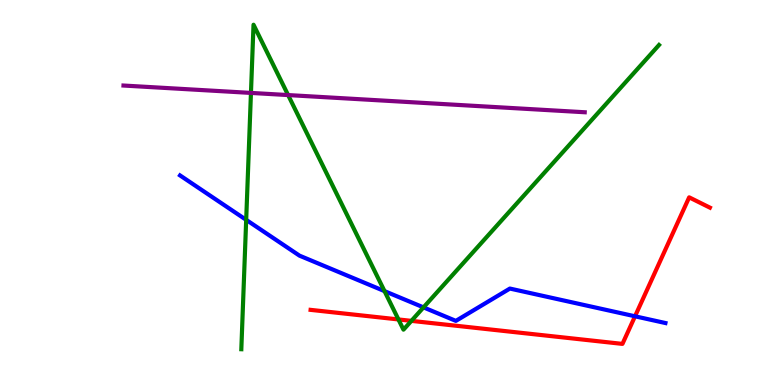[{'lines': ['blue', 'red'], 'intersections': [{'x': 8.19, 'y': 1.78}]}, {'lines': ['green', 'red'], 'intersections': [{'x': 5.14, 'y': 1.7}, {'x': 5.31, 'y': 1.67}]}, {'lines': ['purple', 'red'], 'intersections': []}, {'lines': ['blue', 'green'], 'intersections': [{'x': 3.18, 'y': 4.29}, {'x': 4.96, 'y': 2.44}, {'x': 5.46, 'y': 2.02}]}, {'lines': ['blue', 'purple'], 'intersections': []}, {'lines': ['green', 'purple'], 'intersections': [{'x': 3.24, 'y': 7.59}, {'x': 3.72, 'y': 7.53}]}]